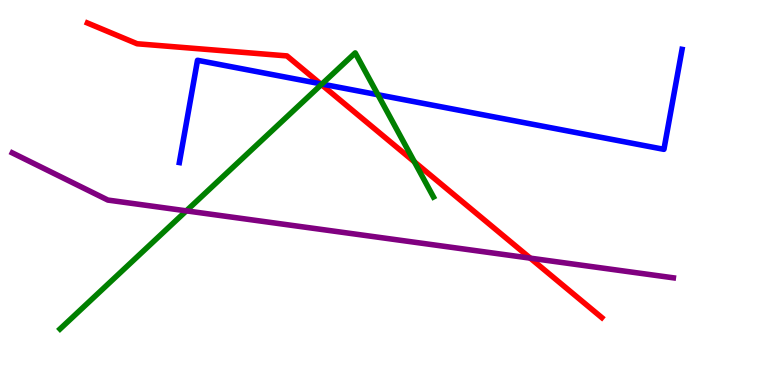[{'lines': ['blue', 'red'], 'intersections': [{'x': 4.13, 'y': 7.82}]}, {'lines': ['green', 'red'], 'intersections': [{'x': 4.15, 'y': 7.8}, {'x': 5.35, 'y': 5.8}]}, {'lines': ['purple', 'red'], 'intersections': [{'x': 6.84, 'y': 3.29}]}, {'lines': ['blue', 'green'], 'intersections': [{'x': 4.15, 'y': 7.82}, {'x': 4.88, 'y': 7.54}]}, {'lines': ['blue', 'purple'], 'intersections': []}, {'lines': ['green', 'purple'], 'intersections': [{'x': 2.4, 'y': 4.52}]}]